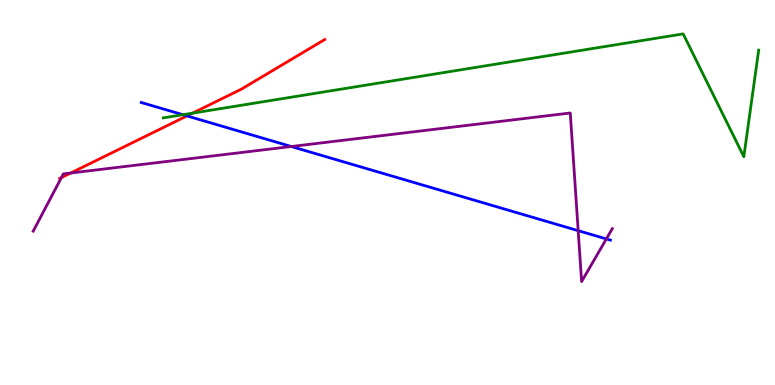[{'lines': ['blue', 'red'], 'intersections': [{'x': 2.41, 'y': 6.99}]}, {'lines': ['green', 'red'], 'intersections': [{'x': 2.49, 'y': 7.06}]}, {'lines': ['purple', 'red'], 'intersections': [{'x': 0.792, 'y': 5.39}, {'x': 0.913, 'y': 5.51}]}, {'lines': ['blue', 'green'], 'intersections': [{'x': 2.36, 'y': 7.02}]}, {'lines': ['blue', 'purple'], 'intersections': [{'x': 3.76, 'y': 6.19}, {'x': 7.46, 'y': 4.01}, {'x': 7.82, 'y': 3.79}]}, {'lines': ['green', 'purple'], 'intersections': []}]